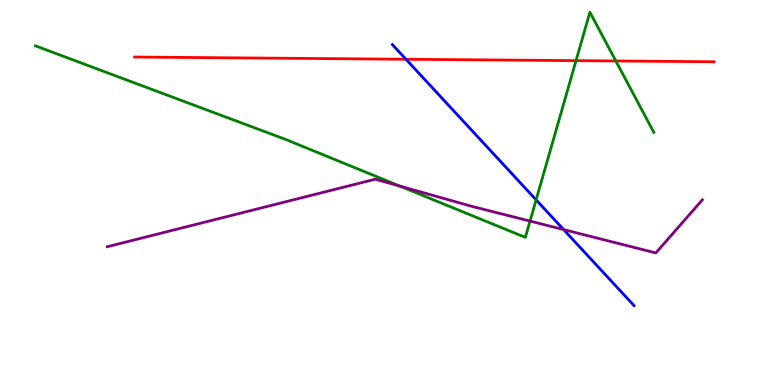[{'lines': ['blue', 'red'], 'intersections': [{'x': 5.24, 'y': 8.46}]}, {'lines': ['green', 'red'], 'intersections': [{'x': 7.43, 'y': 8.42}, {'x': 7.95, 'y': 8.42}]}, {'lines': ['purple', 'red'], 'intersections': []}, {'lines': ['blue', 'green'], 'intersections': [{'x': 6.92, 'y': 4.81}]}, {'lines': ['blue', 'purple'], 'intersections': [{'x': 7.27, 'y': 4.04}]}, {'lines': ['green', 'purple'], 'intersections': [{'x': 5.16, 'y': 5.17}, {'x': 6.84, 'y': 4.26}]}]